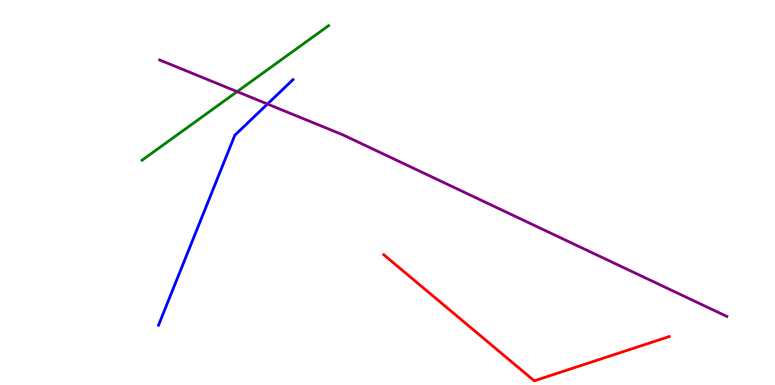[{'lines': ['blue', 'red'], 'intersections': []}, {'lines': ['green', 'red'], 'intersections': []}, {'lines': ['purple', 'red'], 'intersections': []}, {'lines': ['blue', 'green'], 'intersections': []}, {'lines': ['blue', 'purple'], 'intersections': [{'x': 3.45, 'y': 7.3}]}, {'lines': ['green', 'purple'], 'intersections': [{'x': 3.06, 'y': 7.62}]}]